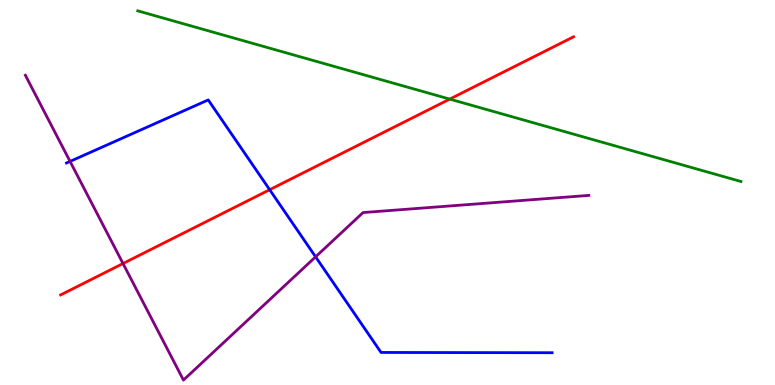[{'lines': ['blue', 'red'], 'intersections': [{'x': 3.48, 'y': 5.07}]}, {'lines': ['green', 'red'], 'intersections': [{'x': 5.8, 'y': 7.43}]}, {'lines': ['purple', 'red'], 'intersections': [{'x': 1.59, 'y': 3.16}]}, {'lines': ['blue', 'green'], 'intersections': []}, {'lines': ['blue', 'purple'], 'intersections': [{'x': 0.904, 'y': 5.81}, {'x': 4.07, 'y': 3.33}]}, {'lines': ['green', 'purple'], 'intersections': []}]